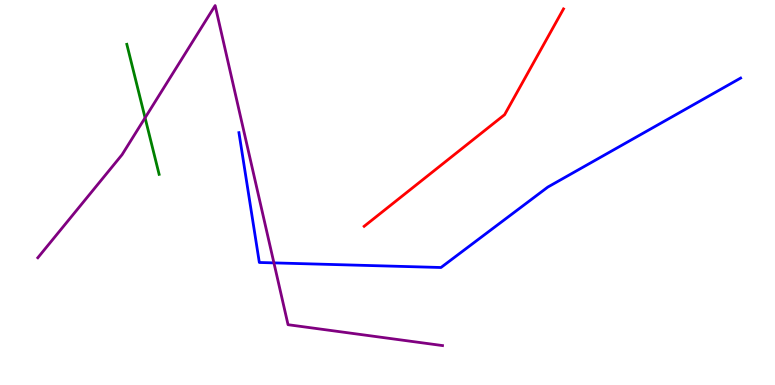[{'lines': ['blue', 'red'], 'intersections': []}, {'lines': ['green', 'red'], 'intersections': []}, {'lines': ['purple', 'red'], 'intersections': []}, {'lines': ['blue', 'green'], 'intersections': []}, {'lines': ['blue', 'purple'], 'intersections': [{'x': 3.53, 'y': 3.17}]}, {'lines': ['green', 'purple'], 'intersections': [{'x': 1.87, 'y': 6.94}]}]